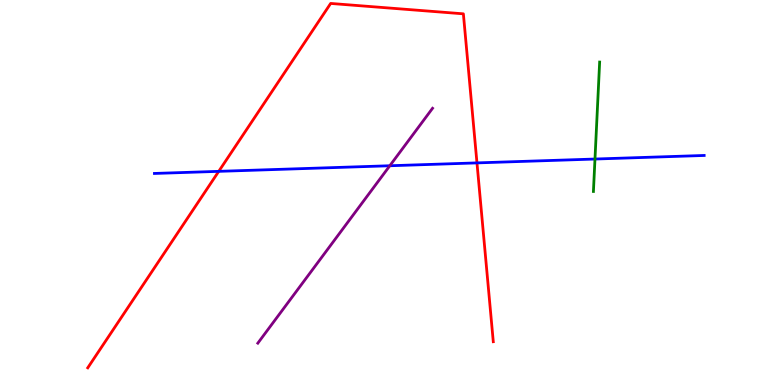[{'lines': ['blue', 'red'], 'intersections': [{'x': 2.82, 'y': 5.55}, {'x': 6.15, 'y': 5.77}]}, {'lines': ['green', 'red'], 'intersections': []}, {'lines': ['purple', 'red'], 'intersections': []}, {'lines': ['blue', 'green'], 'intersections': [{'x': 7.68, 'y': 5.87}]}, {'lines': ['blue', 'purple'], 'intersections': [{'x': 5.03, 'y': 5.69}]}, {'lines': ['green', 'purple'], 'intersections': []}]